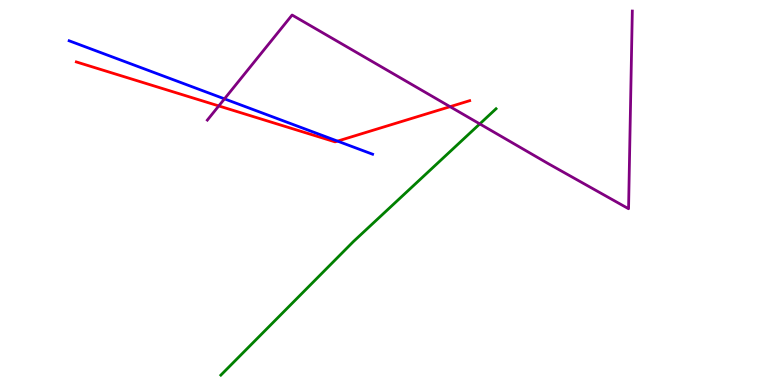[{'lines': ['blue', 'red'], 'intersections': [{'x': 4.36, 'y': 6.33}]}, {'lines': ['green', 'red'], 'intersections': []}, {'lines': ['purple', 'red'], 'intersections': [{'x': 2.82, 'y': 7.25}, {'x': 5.81, 'y': 7.23}]}, {'lines': ['blue', 'green'], 'intersections': []}, {'lines': ['blue', 'purple'], 'intersections': [{'x': 2.9, 'y': 7.43}]}, {'lines': ['green', 'purple'], 'intersections': [{'x': 6.19, 'y': 6.78}]}]